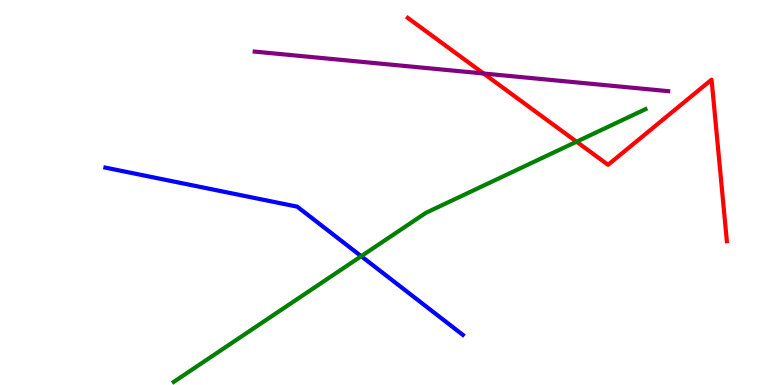[{'lines': ['blue', 'red'], 'intersections': []}, {'lines': ['green', 'red'], 'intersections': [{'x': 7.44, 'y': 6.32}]}, {'lines': ['purple', 'red'], 'intersections': [{'x': 6.24, 'y': 8.09}]}, {'lines': ['blue', 'green'], 'intersections': [{'x': 4.66, 'y': 3.35}]}, {'lines': ['blue', 'purple'], 'intersections': []}, {'lines': ['green', 'purple'], 'intersections': []}]